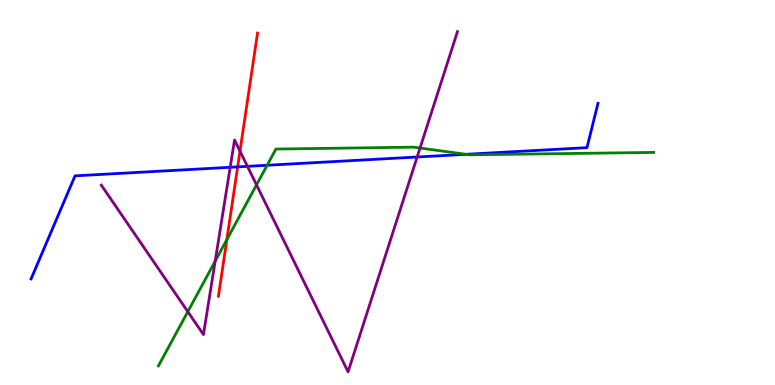[{'lines': ['blue', 'red'], 'intersections': [{'x': 3.07, 'y': 5.67}]}, {'lines': ['green', 'red'], 'intersections': [{'x': 2.93, 'y': 3.78}]}, {'lines': ['purple', 'red'], 'intersections': [{'x': 3.1, 'y': 6.07}]}, {'lines': ['blue', 'green'], 'intersections': [{'x': 3.45, 'y': 5.71}, {'x': 6.01, 'y': 5.99}]}, {'lines': ['blue', 'purple'], 'intersections': [{'x': 2.97, 'y': 5.65}, {'x': 3.19, 'y': 5.68}, {'x': 5.38, 'y': 5.92}]}, {'lines': ['green', 'purple'], 'intersections': [{'x': 2.42, 'y': 1.9}, {'x': 2.78, 'y': 3.22}, {'x': 3.31, 'y': 5.2}, {'x': 5.42, 'y': 6.16}]}]